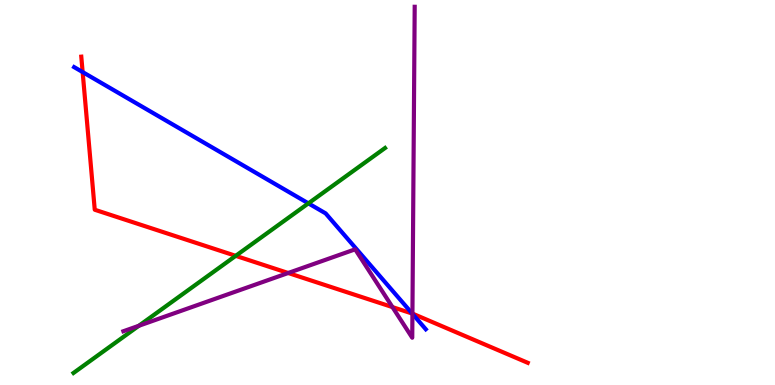[{'lines': ['blue', 'red'], 'intersections': [{'x': 1.07, 'y': 8.13}, {'x': 5.32, 'y': 1.86}]}, {'lines': ['green', 'red'], 'intersections': [{'x': 3.04, 'y': 3.35}]}, {'lines': ['purple', 'red'], 'intersections': [{'x': 3.72, 'y': 2.91}, {'x': 5.06, 'y': 2.02}, {'x': 5.32, 'y': 1.85}]}, {'lines': ['blue', 'green'], 'intersections': [{'x': 3.98, 'y': 4.72}]}, {'lines': ['blue', 'purple'], 'intersections': [{'x': 5.32, 'y': 1.85}]}, {'lines': ['green', 'purple'], 'intersections': [{'x': 1.79, 'y': 1.54}]}]